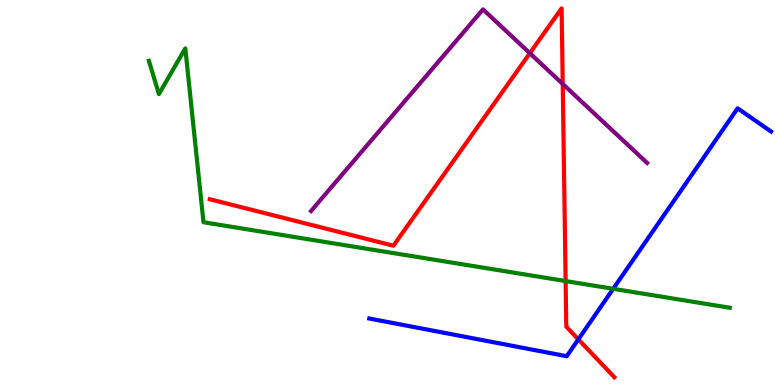[{'lines': ['blue', 'red'], 'intersections': [{'x': 7.46, 'y': 1.19}]}, {'lines': ['green', 'red'], 'intersections': [{'x': 7.3, 'y': 2.7}]}, {'lines': ['purple', 'red'], 'intersections': [{'x': 6.84, 'y': 8.62}, {'x': 7.26, 'y': 7.82}]}, {'lines': ['blue', 'green'], 'intersections': [{'x': 7.91, 'y': 2.5}]}, {'lines': ['blue', 'purple'], 'intersections': []}, {'lines': ['green', 'purple'], 'intersections': []}]